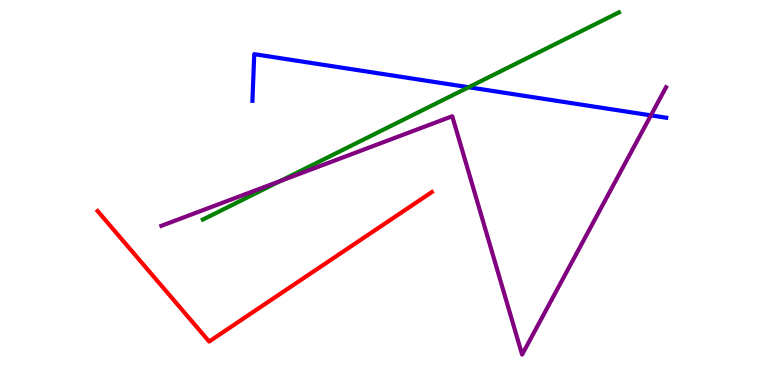[{'lines': ['blue', 'red'], 'intersections': []}, {'lines': ['green', 'red'], 'intersections': []}, {'lines': ['purple', 'red'], 'intersections': []}, {'lines': ['blue', 'green'], 'intersections': [{'x': 6.05, 'y': 7.73}]}, {'lines': ['blue', 'purple'], 'intersections': [{'x': 8.4, 'y': 7.0}]}, {'lines': ['green', 'purple'], 'intersections': [{'x': 3.62, 'y': 5.3}]}]